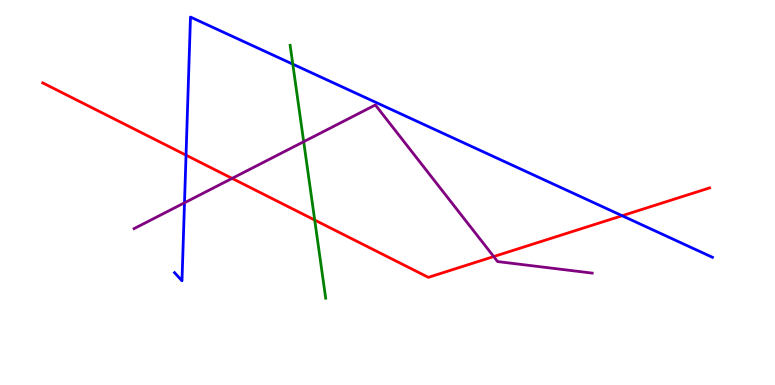[{'lines': ['blue', 'red'], 'intersections': [{'x': 2.4, 'y': 5.97}, {'x': 8.03, 'y': 4.4}]}, {'lines': ['green', 'red'], 'intersections': [{'x': 4.06, 'y': 4.28}]}, {'lines': ['purple', 'red'], 'intersections': [{'x': 2.99, 'y': 5.37}, {'x': 6.37, 'y': 3.34}]}, {'lines': ['blue', 'green'], 'intersections': [{'x': 3.78, 'y': 8.33}]}, {'lines': ['blue', 'purple'], 'intersections': [{'x': 2.38, 'y': 4.73}]}, {'lines': ['green', 'purple'], 'intersections': [{'x': 3.92, 'y': 6.32}]}]